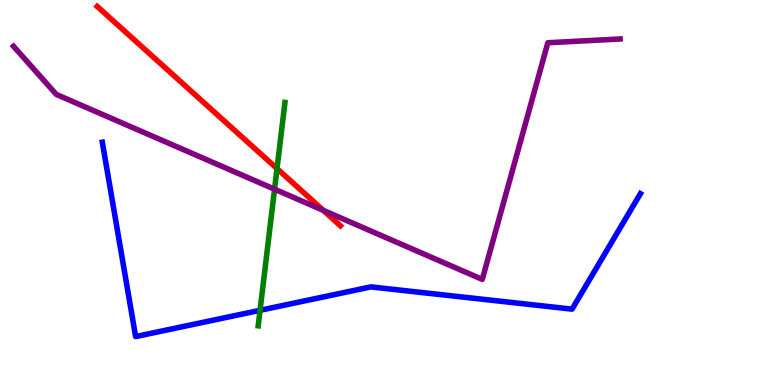[{'lines': ['blue', 'red'], 'intersections': []}, {'lines': ['green', 'red'], 'intersections': [{'x': 3.57, 'y': 5.62}]}, {'lines': ['purple', 'red'], 'intersections': [{'x': 4.17, 'y': 4.54}]}, {'lines': ['blue', 'green'], 'intersections': [{'x': 3.36, 'y': 1.94}]}, {'lines': ['blue', 'purple'], 'intersections': []}, {'lines': ['green', 'purple'], 'intersections': [{'x': 3.54, 'y': 5.09}]}]